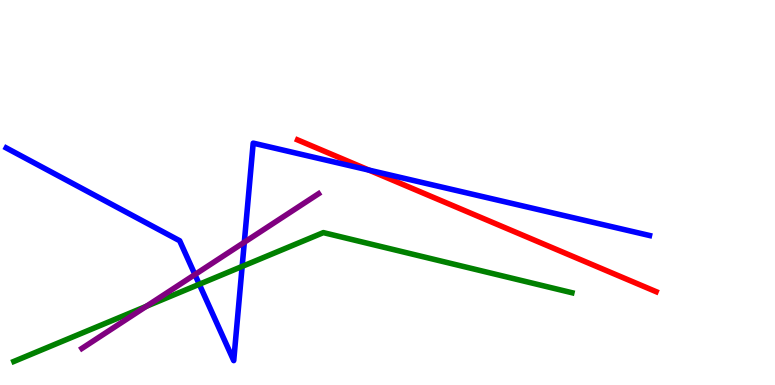[{'lines': ['blue', 'red'], 'intersections': [{'x': 4.76, 'y': 5.58}]}, {'lines': ['green', 'red'], 'intersections': []}, {'lines': ['purple', 'red'], 'intersections': []}, {'lines': ['blue', 'green'], 'intersections': [{'x': 2.57, 'y': 2.62}, {'x': 3.12, 'y': 3.08}]}, {'lines': ['blue', 'purple'], 'intersections': [{'x': 2.51, 'y': 2.87}, {'x': 3.15, 'y': 3.71}]}, {'lines': ['green', 'purple'], 'intersections': [{'x': 1.89, 'y': 2.04}]}]